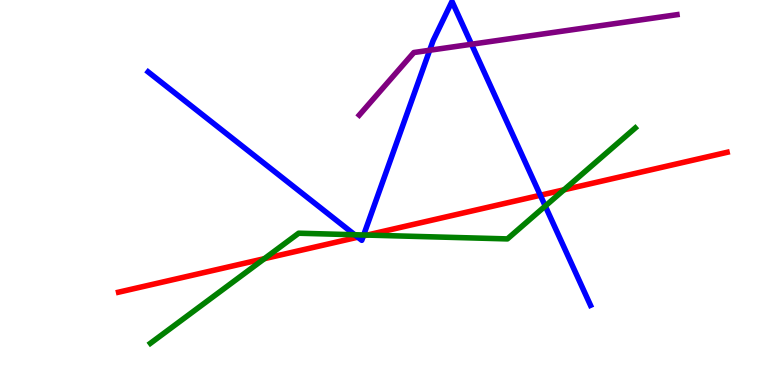[{'lines': ['blue', 'red'], 'intersections': [{'x': 4.62, 'y': 3.84}, {'x': 4.69, 'y': 3.87}, {'x': 6.97, 'y': 4.93}]}, {'lines': ['green', 'red'], 'intersections': [{'x': 3.41, 'y': 3.28}, {'x': 4.74, 'y': 3.89}, {'x': 7.28, 'y': 5.07}]}, {'lines': ['purple', 'red'], 'intersections': []}, {'lines': ['blue', 'green'], 'intersections': [{'x': 4.58, 'y': 3.9}, {'x': 4.69, 'y': 3.9}, {'x': 7.04, 'y': 4.65}]}, {'lines': ['blue', 'purple'], 'intersections': [{'x': 5.54, 'y': 8.69}, {'x': 6.08, 'y': 8.85}]}, {'lines': ['green', 'purple'], 'intersections': []}]